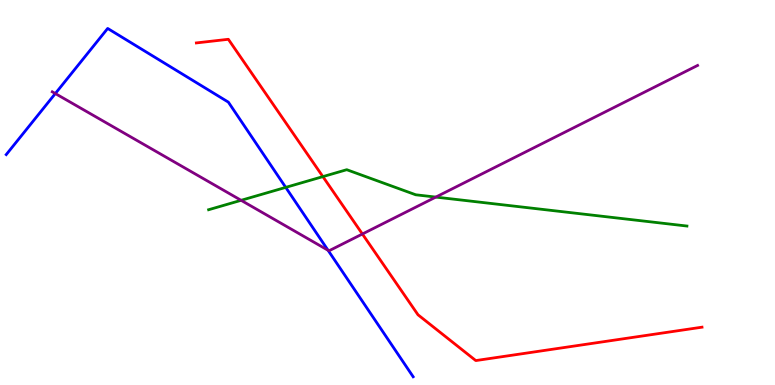[{'lines': ['blue', 'red'], 'intersections': []}, {'lines': ['green', 'red'], 'intersections': [{'x': 4.17, 'y': 5.41}]}, {'lines': ['purple', 'red'], 'intersections': [{'x': 4.68, 'y': 3.92}]}, {'lines': ['blue', 'green'], 'intersections': [{'x': 3.69, 'y': 5.13}]}, {'lines': ['blue', 'purple'], 'intersections': [{'x': 0.714, 'y': 7.57}, {'x': 4.23, 'y': 3.5}]}, {'lines': ['green', 'purple'], 'intersections': [{'x': 3.11, 'y': 4.8}, {'x': 5.62, 'y': 4.88}]}]